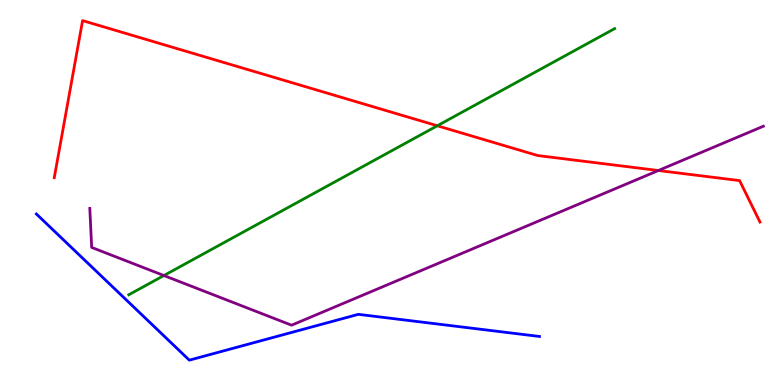[{'lines': ['blue', 'red'], 'intersections': []}, {'lines': ['green', 'red'], 'intersections': [{'x': 5.64, 'y': 6.73}]}, {'lines': ['purple', 'red'], 'intersections': [{'x': 8.5, 'y': 5.57}]}, {'lines': ['blue', 'green'], 'intersections': []}, {'lines': ['blue', 'purple'], 'intersections': []}, {'lines': ['green', 'purple'], 'intersections': [{'x': 2.11, 'y': 2.84}]}]